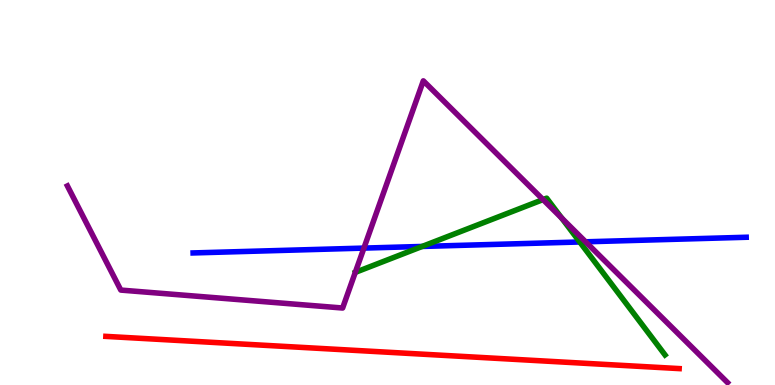[{'lines': ['blue', 'red'], 'intersections': []}, {'lines': ['green', 'red'], 'intersections': []}, {'lines': ['purple', 'red'], 'intersections': []}, {'lines': ['blue', 'green'], 'intersections': [{'x': 5.45, 'y': 3.6}, {'x': 7.48, 'y': 3.71}]}, {'lines': ['blue', 'purple'], 'intersections': [{'x': 4.7, 'y': 3.56}, {'x': 7.56, 'y': 3.72}]}, {'lines': ['green', 'purple'], 'intersections': [{'x': 7.01, 'y': 4.82}, {'x': 7.25, 'y': 4.33}]}]